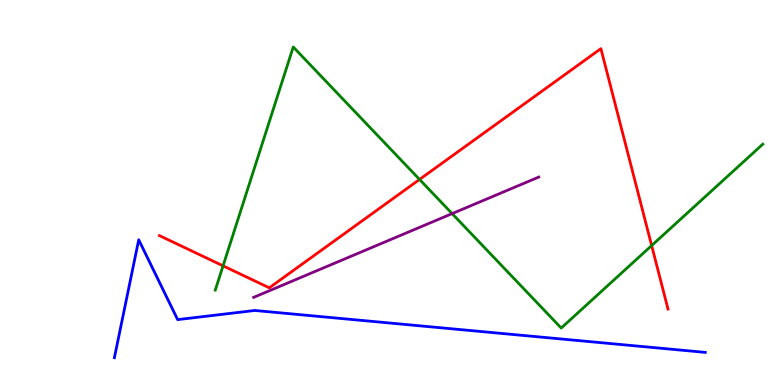[{'lines': ['blue', 'red'], 'intersections': []}, {'lines': ['green', 'red'], 'intersections': [{'x': 2.88, 'y': 3.1}, {'x': 5.41, 'y': 5.34}, {'x': 8.41, 'y': 3.62}]}, {'lines': ['purple', 'red'], 'intersections': []}, {'lines': ['blue', 'green'], 'intersections': []}, {'lines': ['blue', 'purple'], 'intersections': []}, {'lines': ['green', 'purple'], 'intersections': [{'x': 5.83, 'y': 4.45}]}]